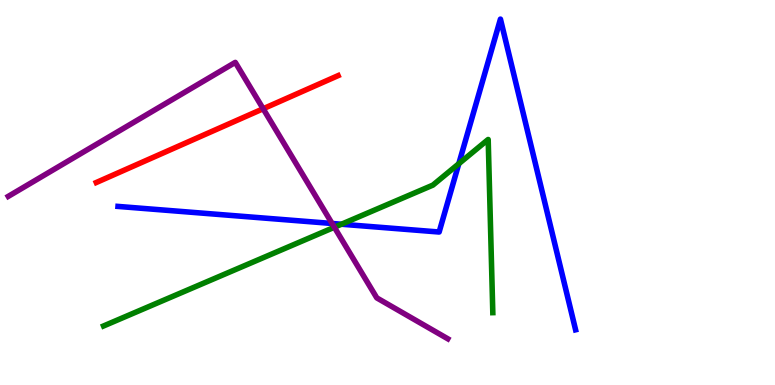[{'lines': ['blue', 'red'], 'intersections': []}, {'lines': ['green', 'red'], 'intersections': []}, {'lines': ['purple', 'red'], 'intersections': [{'x': 3.4, 'y': 7.18}]}, {'lines': ['blue', 'green'], 'intersections': [{'x': 4.41, 'y': 4.18}, {'x': 5.92, 'y': 5.75}]}, {'lines': ['blue', 'purple'], 'intersections': [{'x': 4.28, 'y': 4.2}]}, {'lines': ['green', 'purple'], 'intersections': [{'x': 4.31, 'y': 4.1}]}]